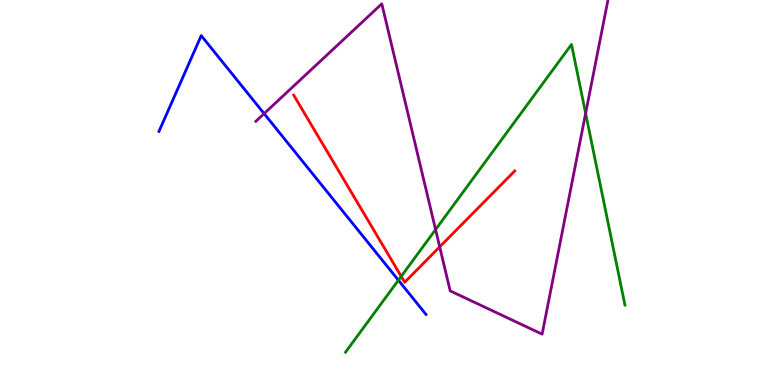[{'lines': ['blue', 'red'], 'intersections': []}, {'lines': ['green', 'red'], 'intersections': [{'x': 5.18, 'y': 2.82}]}, {'lines': ['purple', 'red'], 'intersections': [{'x': 5.67, 'y': 3.59}]}, {'lines': ['blue', 'green'], 'intersections': [{'x': 5.14, 'y': 2.72}]}, {'lines': ['blue', 'purple'], 'intersections': [{'x': 3.41, 'y': 7.05}]}, {'lines': ['green', 'purple'], 'intersections': [{'x': 5.62, 'y': 4.04}, {'x': 7.56, 'y': 7.06}]}]